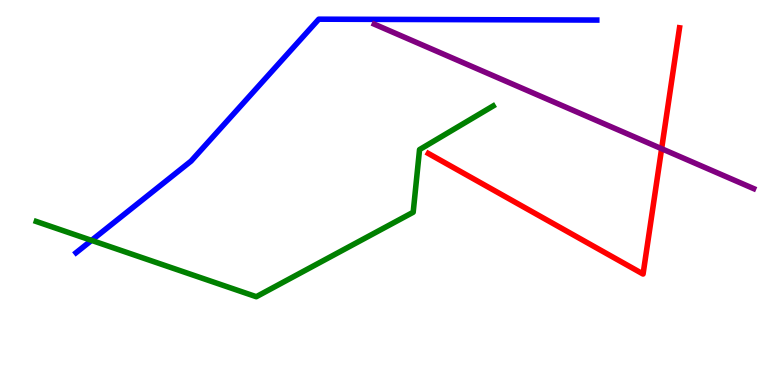[{'lines': ['blue', 'red'], 'intersections': []}, {'lines': ['green', 'red'], 'intersections': []}, {'lines': ['purple', 'red'], 'intersections': [{'x': 8.54, 'y': 6.14}]}, {'lines': ['blue', 'green'], 'intersections': [{'x': 1.18, 'y': 3.76}]}, {'lines': ['blue', 'purple'], 'intersections': []}, {'lines': ['green', 'purple'], 'intersections': []}]